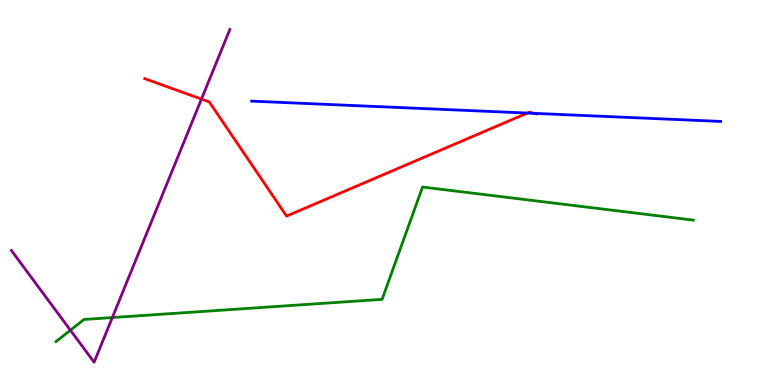[{'lines': ['blue', 'red'], 'intersections': [{'x': 6.8, 'y': 7.06}, {'x': 6.89, 'y': 7.06}]}, {'lines': ['green', 'red'], 'intersections': []}, {'lines': ['purple', 'red'], 'intersections': [{'x': 2.6, 'y': 7.43}]}, {'lines': ['blue', 'green'], 'intersections': []}, {'lines': ['blue', 'purple'], 'intersections': []}, {'lines': ['green', 'purple'], 'intersections': [{'x': 0.909, 'y': 1.42}, {'x': 1.45, 'y': 1.75}]}]